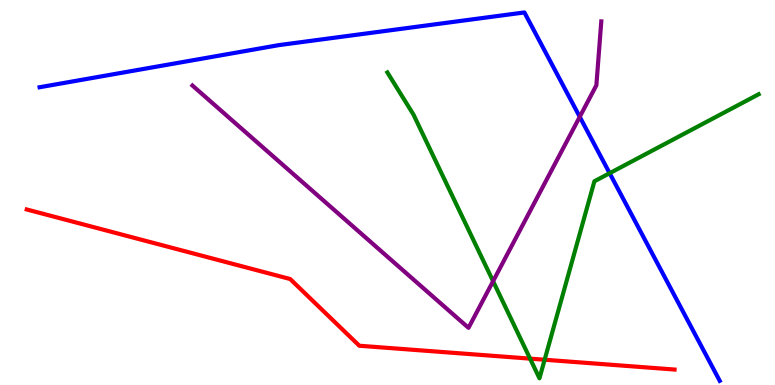[{'lines': ['blue', 'red'], 'intersections': []}, {'lines': ['green', 'red'], 'intersections': [{'x': 6.84, 'y': 0.685}, {'x': 7.03, 'y': 0.656}]}, {'lines': ['purple', 'red'], 'intersections': []}, {'lines': ['blue', 'green'], 'intersections': [{'x': 7.87, 'y': 5.5}]}, {'lines': ['blue', 'purple'], 'intersections': [{'x': 7.48, 'y': 6.97}]}, {'lines': ['green', 'purple'], 'intersections': [{'x': 6.36, 'y': 2.7}]}]